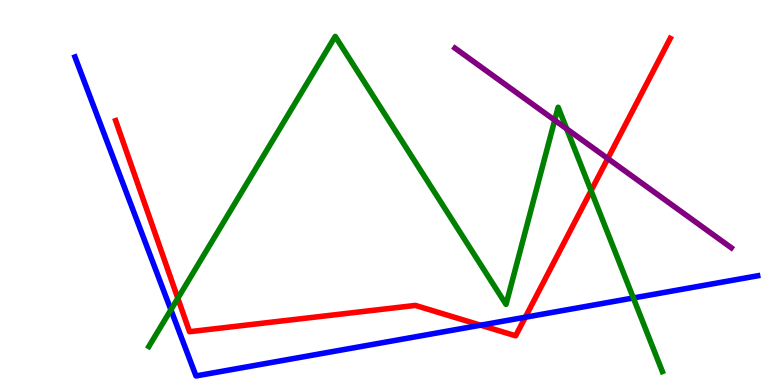[{'lines': ['blue', 'red'], 'intersections': [{'x': 6.2, 'y': 1.55}, {'x': 6.78, 'y': 1.76}]}, {'lines': ['green', 'red'], 'intersections': [{'x': 2.29, 'y': 2.25}, {'x': 7.63, 'y': 5.05}]}, {'lines': ['purple', 'red'], 'intersections': [{'x': 7.84, 'y': 5.88}]}, {'lines': ['blue', 'green'], 'intersections': [{'x': 2.21, 'y': 1.95}, {'x': 8.17, 'y': 2.26}]}, {'lines': ['blue', 'purple'], 'intersections': []}, {'lines': ['green', 'purple'], 'intersections': [{'x': 7.16, 'y': 6.88}, {'x': 7.31, 'y': 6.65}]}]